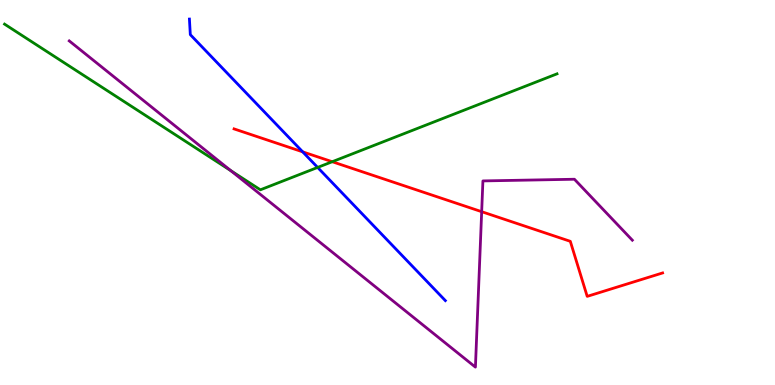[{'lines': ['blue', 'red'], 'intersections': [{'x': 3.91, 'y': 6.06}]}, {'lines': ['green', 'red'], 'intersections': [{'x': 4.29, 'y': 5.8}]}, {'lines': ['purple', 'red'], 'intersections': [{'x': 6.22, 'y': 4.5}]}, {'lines': ['blue', 'green'], 'intersections': [{'x': 4.1, 'y': 5.65}]}, {'lines': ['blue', 'purple'], 'intersections': []}, {'lines': ['green', 'purple'], 'intersections': [{'x': 2.98, 'y': 5.57}]}]